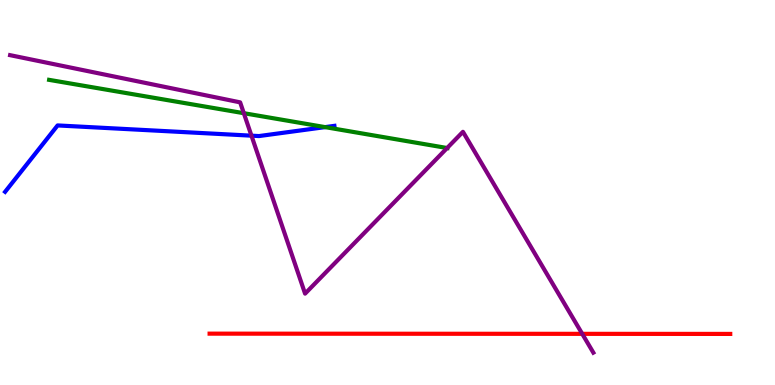[{'lines': ['blue', 'red'], 'intersections': []}, {'lines': ['green', 'red'], 'intersections': []}, {'lines': ['purple', 'red'], 'intersections': [{'x': 7.51, 'y': 1.33}]}, {'lines': ['blue', 'green'], 'intersections': [{'x': 4.19, 'y': 6.7}]}, {'lines': ['blue', 'purple'], 'intersections': [{'x': 3.24, 'y': 6.48}]}, {'lines': ['green', 'purple'], 'intersections': [{'x': 3.15, 'y': 7.06}, {'x': 5.77, 'y': 6.16}]}]